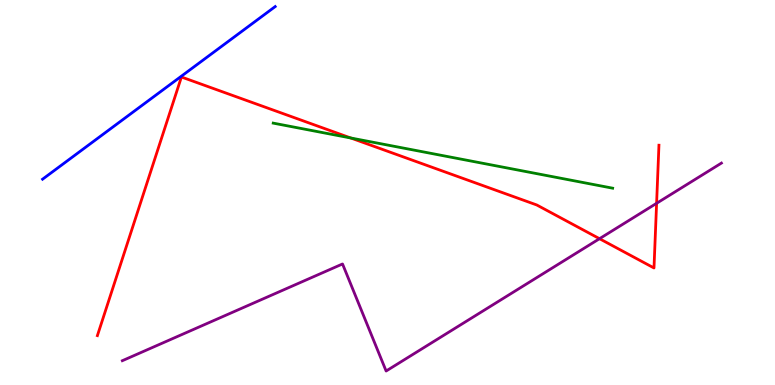[{'lines': ['blue', 'red'], 'intersections': []}, {'lines': ['green', 'red'], 'intersections': [{'x': 4.53, 'y': 6.42}]}, {'lines': ['purple', 'red'], 'intersections': [{'x': 7.74, 'y': 3.8}, {'x': 8.47, 'y': 4.72}]}, {'lines': ['blue', 'green'], 'intersections': []}, {'lines': ['blue', 'purple'], 'intersections': []}, {'lines': ['green', 'purple'], 'intersections': []}]